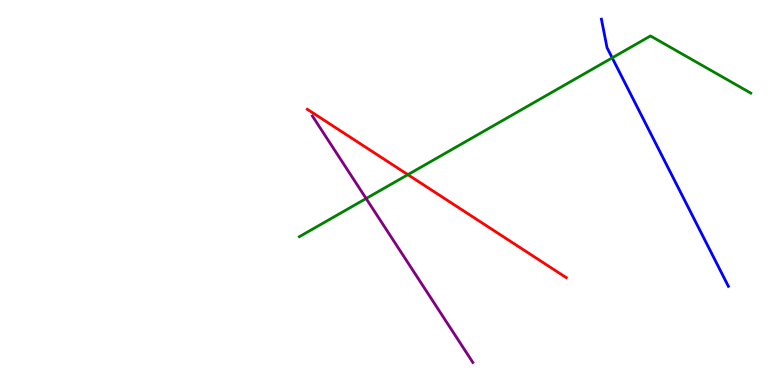[{'lines': ['blue', 'red'], 'intersections': []}, {'lines': ['green', 'red'], 'intersections': [{'x': 5.26, 'y': 5.46}]}, {'lines': ['purple', 'red'], 'intersections': []}, {'lines': ['blue', 'green'], 'intersections': [{'x': 7.9, 'y': 8.5}]}, {'lines': ['blue', 'purple'], 'intersections': []}, {'lines': ['green', 'purple'], 'intersections': [{'x': 4.72, 'y': 4.84}]}]